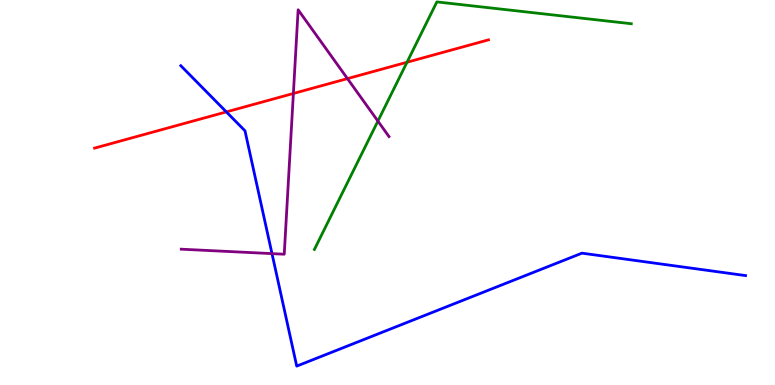[{'lines': ['blue', 'red'], 'intersections': [{'x': 2.92, 'y': 7.09}]}, {'lines': ['green', 'red'], 'intersections': [{'x': 5.25, 'y': 8.38}]}, {'lines': ['purple', 'red'], 'intersections': [{'x': 3.79, 'y': 7.57}, {'x': 4.48, 'y': 7.96}]}, {'lines': ['blue', 'green'], 'intersections': []}, {'lines': ['blue', 'purple'], 'intersections': [{'x': 3.51, 'y': 3.41}]}, {'lines': ['green', 'purple'], 'intersections': [{'x': 4.88, 'y': 6.85}]}]